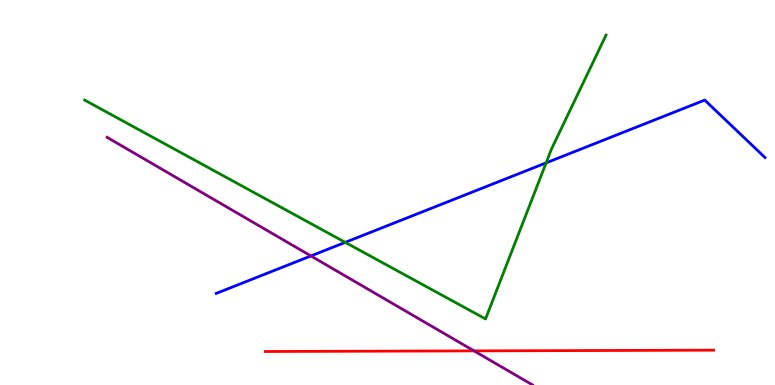[{'lines': ['blue', 'red'], 'intersections': []}, {'lines': ['green', 'red'], 'intersections': []}, {'lines': ['purple', 'red'], 'intersections': [{'x': 6.12, 'y': 0.886}]}, {'lines': ['blue', 'green'], 'intersections': [{'x': 4.45, 'y': 3.71}, {'x': 7.05, 'y': 5.77}]}, {'lines': ['blue', 'purple'], 'intersections': [{'x': 4.01, 'y': 3.35}]}, {'lines': ['green', 'purple'], 'intersections': []}]